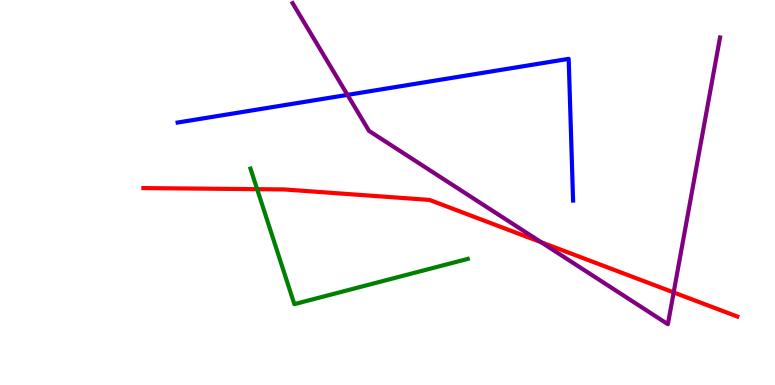[{'lines': ['blue', 'red'], 'intersections': []}, {'lines': ['green', 'red'], 'intersections': [{'x': 3.32, 'y': 5.09}]}, {'lines': ['purple', 'red'], 'intersections': [{'x': 6.98, 'y': 3.71}, {'x': 8.69, 'y': 2.4}]}, {'lines': ['blue', 'green'], 'intersections': []}, {'lines': ['blue', 'purple'], 'intersections': [{'x': 4.48, 'y': 7.54}]}, {'lines': ['green', 'purple'], 'intersections': []}]